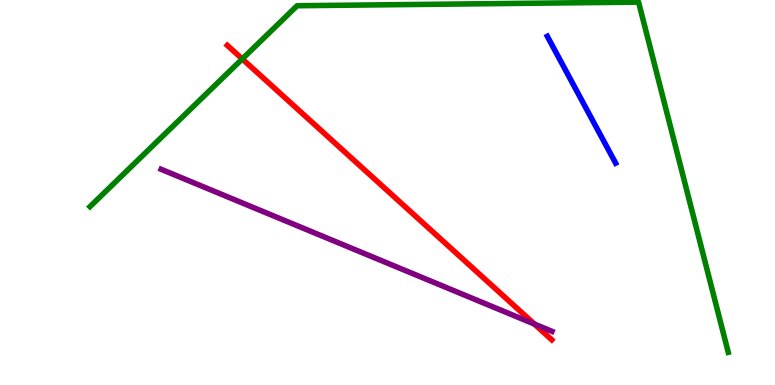[{'lines': ['blue', 'red'], 'intersections': []}, {'lines': ['green', 'red'], 'intersections': [{'x': 3.13, 'y': 8.47}]}, {'lines': ['purple', 'red'], 'intersections': [{'x': 6.9, 'y': 1.58}]}, {'lines': ['blue', 'green'], 'intersections': []}, {'lines': ['blue', 'purple'], 'intersections': []}, {'lines': ['green', 'purple'], 'intersections': []}]